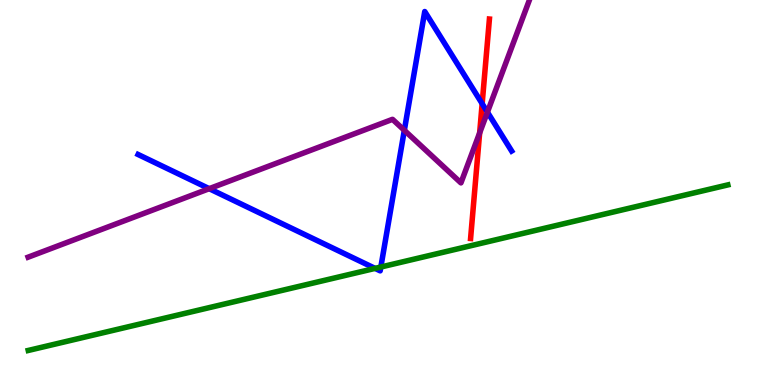[{'lines': ['blue', 'red'], 'intersections': [{'x': 6.22, 'y': 7.31}]}, {'lines': ['green', 'red'], 'intersections': []}, {'lines': ['purple', 'red'], 'intersections': [{'x': 6.19, 'y': 6.55}]}, {'lines': ['blue', 'green'], 'intersections': [{'x': 4.84, 'y': 3.03}, {'x': 4.91, 'y': 3.06}]}, {'lines': ['blue', 'purple'], 'intersections': [{'x': 2.7, 'y': 5.1}, {'x': 5.22, 'y': 6.62}, {'x': 6.29, 'y': 7.09}]}, {'lines': ['green', 'purple'], 'intersections': []}]